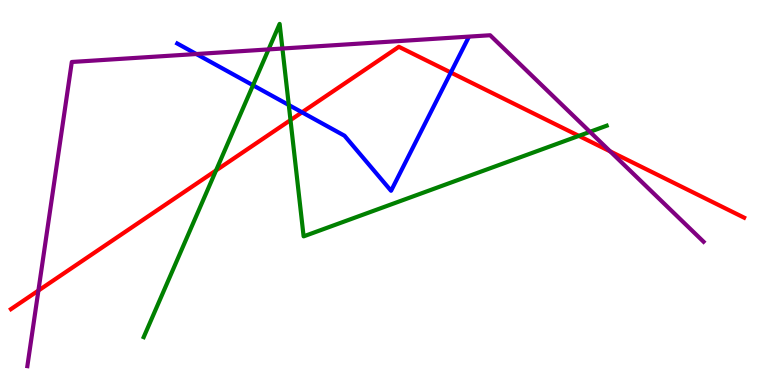[{'lines': ['blue', 'red'], 'intersections': [{'x': 3.9, 'y': 7.08}, {'x': 5.82, 'y': 8.12}]}, {'lines': ['green', 'red'], 'intersections': [{'x': 2.79, 'y': 5.57}, {'x': 3.75, 'y': 6.88}, {'x': 7.47, 'y': 6.47}]}, {'lines': ['purple', 'red'], 'intersections': [{'x': 0.496, 'y': 2.45}, {'x': 7.87, 'y': 6.07}]}, {'lines': ['blue', 'green'], 'intersections': [{'x': 3.26, 'y': 7.79}, {'x': 3.73, 'y': 7.27}]}, {'lines': ['blue', 'purple'], 'intersections': [{'x': 2.53, 'y': 8.6}]}, {'lines': ['green', 'purple'], 'intersections': [{'x': 3.47, 'y': 8.72}, {'x': 3.64, 'y': 8.74}, {'x': 7.61, 'y': 6.58}]}]